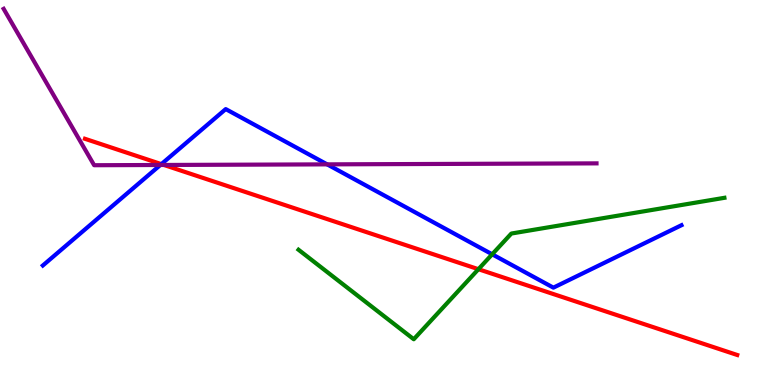[{'lines': ['blue', 'red'], 'intersections': [{'x': 2.08, 'y': 5.74}]}, {'lines': ['green', 'red'], 'intersections': [{'x': 6.17, 'y': 3.01}]}, {'lines': ['purple', 'red'], 'intersections': [{'x': 2.11, 'y': 5.72}]}, {'lines': ['blue', 'green'], 'intersections': [{'x': 6.35, 'y': 3.39}]}, {'lines': ['blue', 'purple'], 'intersections': [{'x': 2.07, 'y': 5.71}, {'x': 4.22, 'y': 5.73}]}, {'lines': ['green', 'purple'], 'intersections': []}]